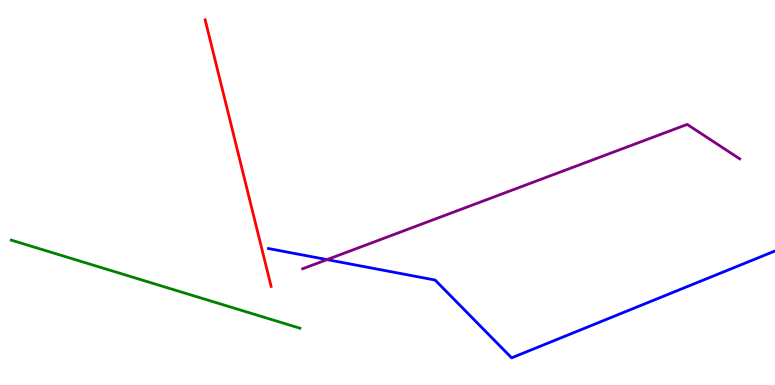[{'lines': ['blue', 'red'], 'intersections': []}, {'lines': ['green', 'red'], 'intersections': []}, {'lines': ['purple', 'red'], 'intersections': []}, {'lines': ['blue', 'green'], 'intersections': []}, {'lines': ['blue', 'purple'], 'intersections': [{'x': 4.22, 'y': 3.26}]}, {'lines': ['green', 'purple'], 'intersections': []}]